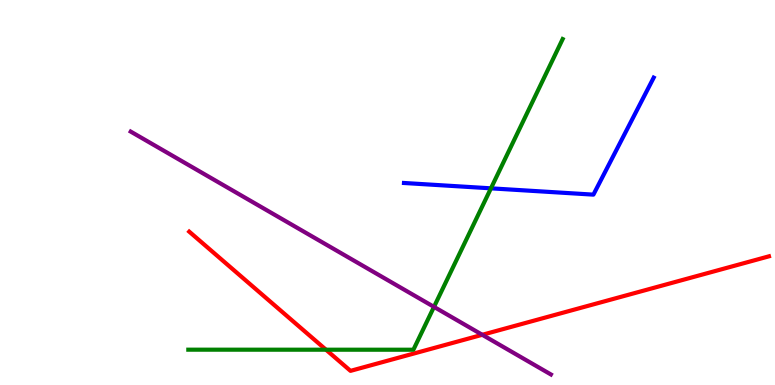[{'lines': ['blue', 'red'], 'intersections': []}, {'lines': ['green', 'red'], 'intersections': [{'x': 4.21, 'y': 0.917}]}, {'lines': ['purple', 'red'], 'intersections': [{'x': 6.22, 'y': 1.3}]}, {'lines': ['blue', 'green'], 'intersections': [{'x': 6.33, 'y': 5.11}]}, {'lines': ['blue', 'purple'], 'intersections': []}, {'lines': ['green', 'purple'], 'intersections': [{'x': 5.6, 'y': 2.03}]}]